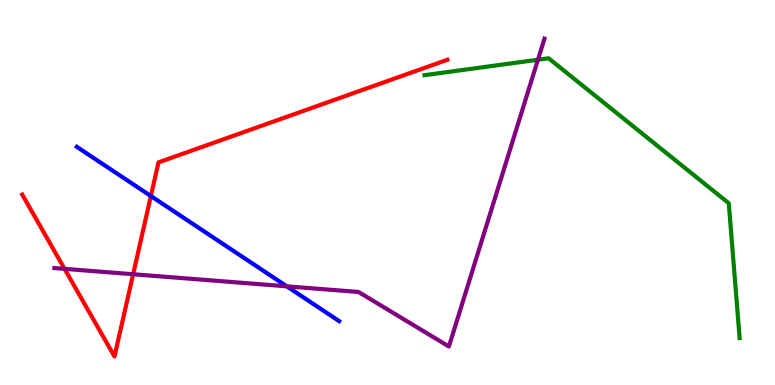[{'lines': ['blue', 'red'], 'intersections': [{'x': 1.95, 'y': 4.91}]}, {'lines': ['green', 'red'], 'intersections': []}, {'lines': ['purple', 'red'], 'intersections': [{'x': 0.833, 'y': 3.02}, {'x': 1.72, 'y': 2.88}]}, {'lines': ['blue', 'green'], 'intersections': []}, {'lines': ['blue', 'purple'], 'intersections': [{'x': 3.7, 'y': 2.56}]}, {'lines': ['green', 'purple'], 'intersections': [{'x': 6.94, 'y': 8.45}]}]